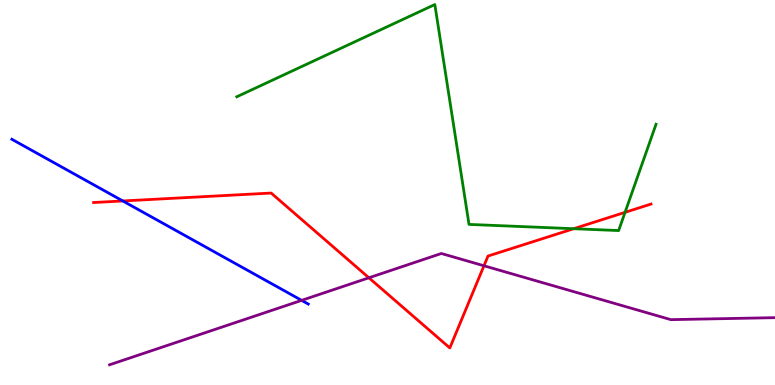[{'lines': ['blue', 'red'], 'intersections': [{'x': 1.58, 'y': 4.78}]}, {'lines': ['green', 'red'], 'intersections': [{'x': 7.4, 'y': 4.06}, {'x': 8.07, 'y': 4.48}]}, {'lines': ['purple', 'red'], 'intersections': [{'x': 4.76, 'y': 2.78}, {'x': 6.24, 'y': 3.1}]}, {'lines': ['blue', 'green'], 'intersections': []}, {'lines': ['blue', 'purple'], 'intersections': [{'x': 3.89, 'y': 2.2}]}, {'lines': ['green', 'purple'], 'intersections': []}]